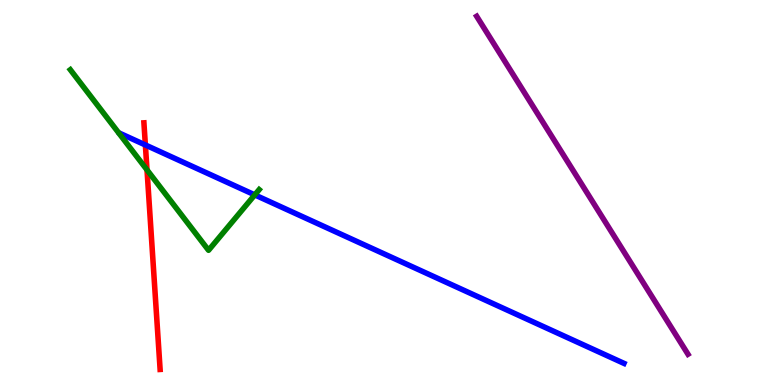[{'lines': ['blue', 'red'], 'intersections': [{'x': 1.88, 'y': 6.23}]}, {'lines': ['green', 'red'], 'intersections': [{'x': 1.9, 'y': 5.59}]}, {'lines': ['purple', 'red'], 'intersections': []}, {'lines': ['blue', 'green'], 'intersections': [{'x': 3.29, 'y': 4.94}]}, {'lines': ['blue', 'purple'], 'intersections': []}, {'lines': ['green', 'purple'], 'intersections': []}]